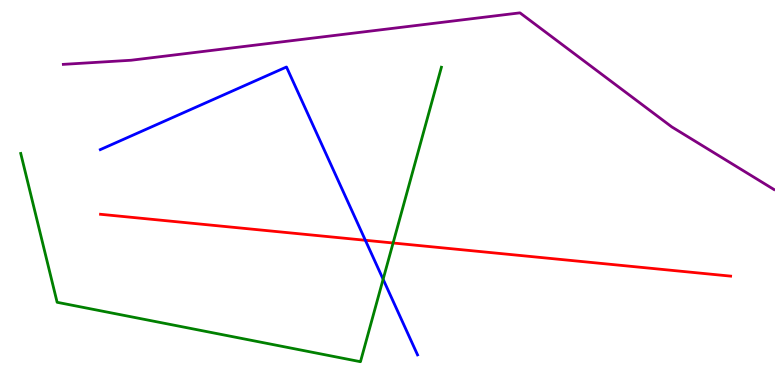[{'lines': ['blue', 'red'], 'intersections': [{'x': 4.71, 'y': 3.76}]}, {'lines': ['green', 'red'], 'intersections': [{'x': 5.07, 'y': 3.69}]}, {'lines': ['purple', 'red'], 'intersections': []}, {'lines': ['blue', 'green'], 'intersections': [{'x': 4.94, 'y': 2.75}]}, {'lines': ['blue', 'purple'], 'intersections': []}, {'lines': ['green', 'purple'], 'intersections': []}]